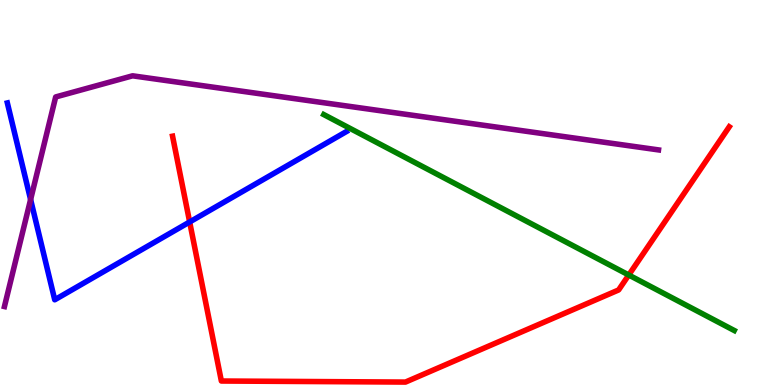[{'lines': ['blue', 'red'], 'intersections': [{'x': 2.45, 'y': 4.23}]}, {'lines': ['green', 'red'], 'intersections': [{'x': 8.11, 'y': 2.86}]}, {'lines': ['purple', 'red'], 'intersections': []}, {'lines': ['blue', 'green'], 'intersections': []}, {'lines': ['blue', 'purple'], 'intersections': [{'x': 0.395, 'y': 4.82}]}, {'lines': ['green', 'purple'], 'intersections': []}]